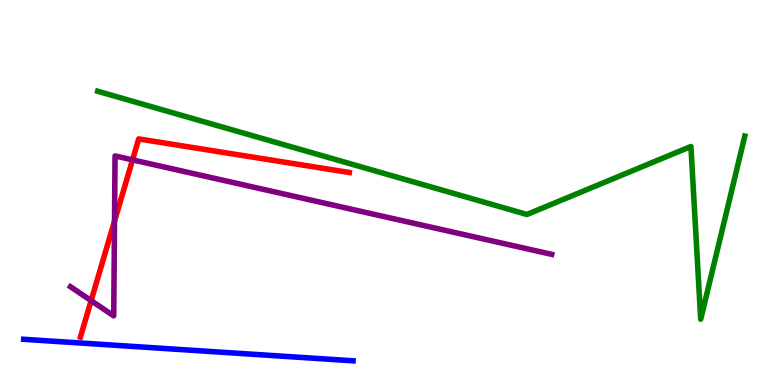[{'lines': ['blue', 'red'], 'intersections': []}, {'lines': ['green', 'red'], 'intersections': []}, {'lines': ['purple', 'red'], 'intersections': [{'x': 1.18, 'y': 2.19}, {'x': 1.48, 'y': 4.26}, {'x': 1.71, 'y': 5.85}]}, {'lines': ['blue', 'green'], 'intersections': []}, {'lines': ['blue', 'purple'], 'intersections': []}, {'lines': ['green', 'purple'], 'intersections': []}]